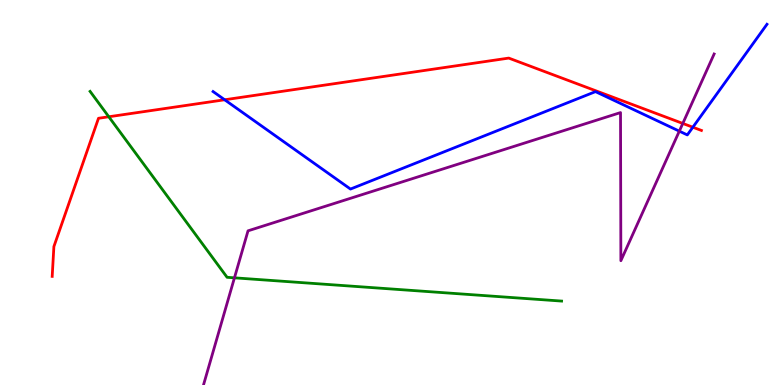[{'lines': ['blue', 'red'], 'intersections': [{'x': 2.9, 'y': 7.41}, {'x': 8.94, 'y': 6.7}]}, {'lines': ['green', 'red'], 'intersections': [{'x': 1.4, 'y': 6.97}]}, {'lines': ['purple', 'red'], 'intersections': [{'x': 8.81, 'y': 6.79}]}, {'lines': ['blue', 'green'], 'intersections': []}, {'lines': ['blue', 'purple'], 'intersections': [{'x': 8.77, 'y': 6.59}]}, {'lines': ['green', 'purple'], 'intersections': [{'x': 3.03, 'y': 2.78}]}]